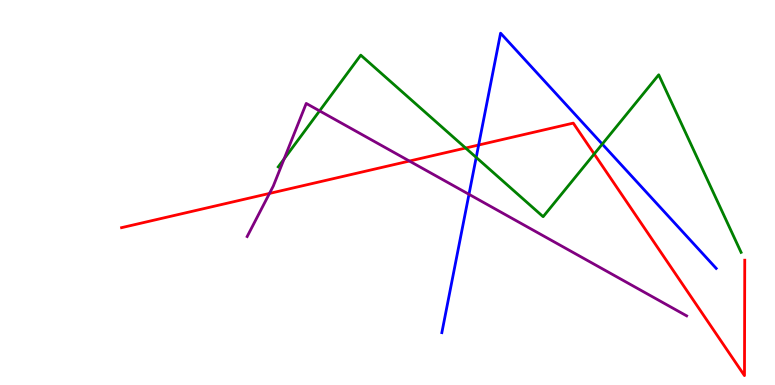[{'lines': ['blue', 'red'], 'intersections': [{'x': 6.18, 'y': 6.23}]}, {'lines': ['green', 'red'], 'intersections': [{'x': 6.01, 'y': 6.15}, {'x': 7.67, 'y': 6.0}]}, {'lines': ['purple', 'red'], 'intersections': [{'x': 3.48, 'y': 4.98}, {'x': 5.28, 'y': 5.82}]}, {'lines': ['blue', 'green'], 'intersections': [{'x': 6.14, 'y': 5.91}, {'x': 7.77, 'y': 6.26}]}, {'lines': ['blue', 'purple'], 'intersections': [{'x': 6.05, 'y': 4.95}]}, {'lines': ['green', 'purple'], 'intersections': [{'x': 3.67, 'y': 5.87}, {'x': 4.12, 'y': 7.12}]}]